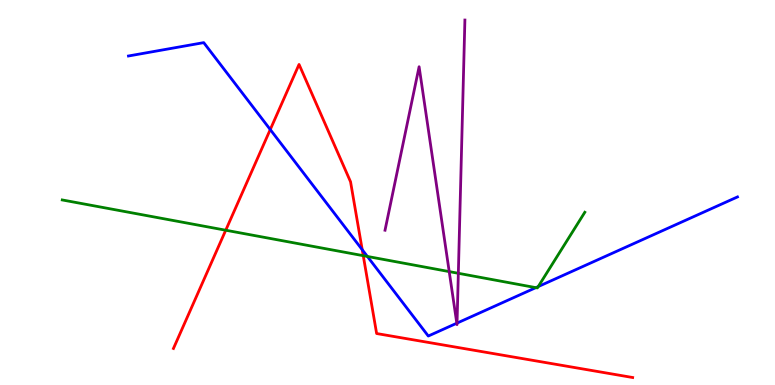[{'lines': ['blue', 'red'], 'intersections': [{'x': 3.49, 'y': 6.63}, {'x': 4.67, 'y': 3.51}]}, {'lines': ['green', 'red'], 'intersections': [{'x': 2.91, 'y': 4.02}, {'x': 4.69, 'y': 3.36}]}, {'lines': ['purple', 'red'], 'intersections': []}, {'lines': ['blue', 'green'], 'intersections': [{'x': 4.74, 'y': 3.34}, {'x': 6.91, 'y': 2.53}, {'x': 6.94, 'y': 2.56}]}, {'lines': ['blue', 'purple'], 'intersections': [{'x': 5.89, 'y': 1.6}, {'x': 5.9, 'y': 1.61}]}, {'lines': ['green', 'purple'], 'intersections': [{'x': 5.8, 'y': 2.95}, {'x': 5.91, 'y': 2.9}]}]